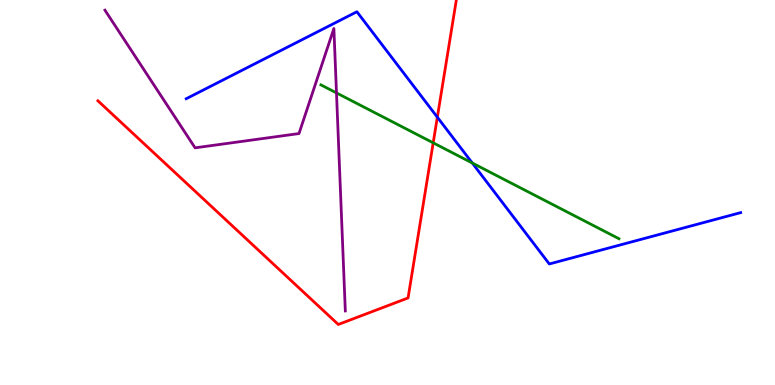[{'lines': ['blue', 'red'], 'intersections': [{'x': 5.64, 'y': 6.96}]}, {'lines': ['green', 'red'], 'intersections': [{'x': 5.59, 'y': 6.29}]}, {'lines': ['purple', 'red'], 'intersections': []}, {'lines': ['blue', 'green'], 'intersections': [{'x': 6.09, 'y': 5.77}]}, {'lines': ['blue', 'purple'], 'intersections': []}, {'lines': ['green', 'purple'], 'intersections': [{'x': 4.34, 'y': 7.59}]}]